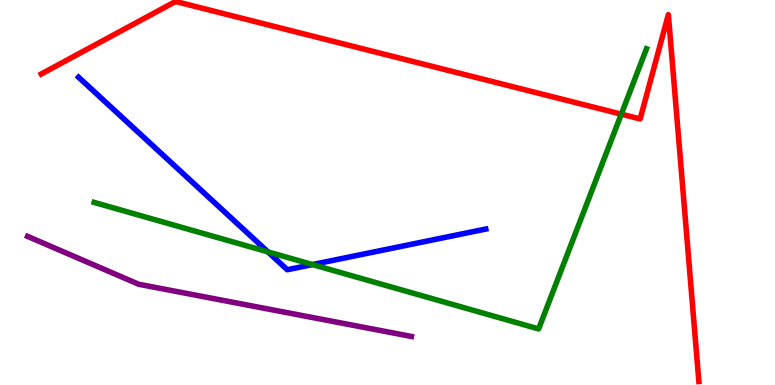[{'lines': ['blue', 'red'], 'intersections': []}, {'lines': ['green', 'red'], 'intersections': [{'x': 8.02, 'y': 7.03}]}, {'lines': ['purple', 'red'], 'intersections': []}, {'lines': ['blue', 'green'], 'intersections': [{'x': 3.46, 'y': 3.46}, {'x': 4.03, 'y': 3.13}]}, {'lines': ['blue', 'purple'], 'intersections': []}, {'lines': ['green', 'purple'], 'intersections': []}]